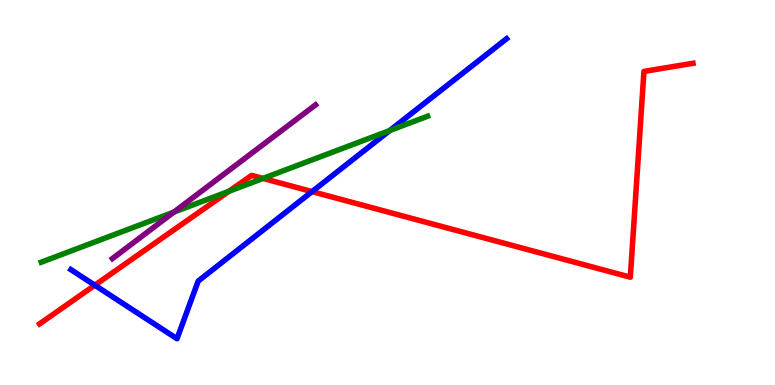[{'lines': ['blue', 'red'], 'intersections': [{'x': 1.22, 'y': 2.59}, {'x': 4.03, 'y': 5.02}]}, {'lines': ['green', 'red'], 'intersections': [{'x': 2.95, 'y': 5.03}, {'x': 3.39, 'y': 5.37}]}, {'lines': ['purple', 'red'], 'intersections': []}, {'lines': ['blue', 'green'], 'intersections': [{'x': 5.03, 'y': 6.61}]}, {'lines': ['blue', 'purple'], 'intersections': []}, {'lines': ['green', 'purple'], 'intersections': [{'x': 2.24, 'y': 4.49}]}]